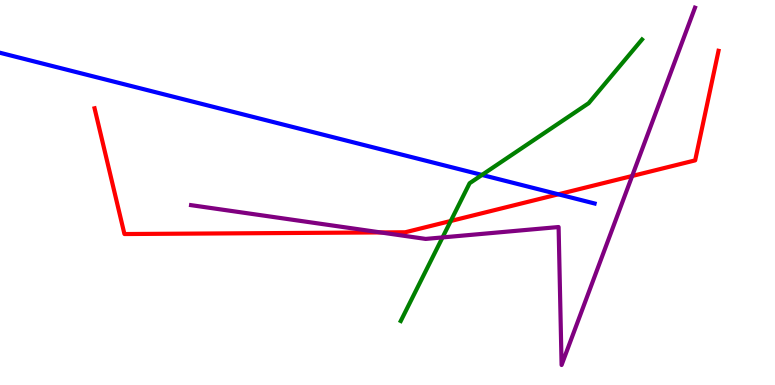[{'lines': ['blue', 'red'], 'intersections': [{'x': 7.2, 'y': 4.95}]}, {'lines': ['green', 'red'], 'intersections': [{'x': 5.82, 'y': 4.26}]}, {'lines': ['purple', 'red'], 'intersections': [{'x': 4.91, 'y': 3.96}, {'x': 8.16, 'y': 5.43}]}, {'lines': ['blue', 'green'], 'intersections': [{'x': 6.22, 'y': 5.46}]}, {'lines': ['blue', 'purple'], 'intersections': []}, {'lines': ['green', 'purple'], 'intersections': [{'x': 5.71, 'y': 3.83}]}]